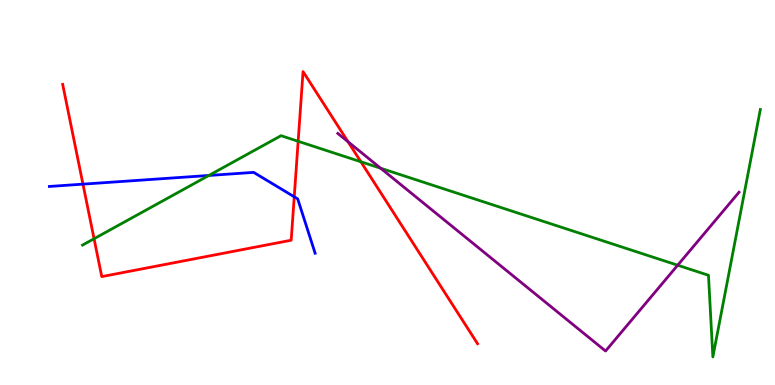[{'lines': ['blue', 'red'], 'intersections': [{'x': 1.07, 'y': 5.22}, {'x': 3.8, 'y': 4.89}]}, {'lines': ['green', 'red'], 'intersections': [{'x': 1.21, 'y': 3.8}, {'x': 3.85, 'y': 6.33}, {'x': 4.66, 'y': 5.8}]}, {'lines': ['purple', 'red'], 'intersections': [{'x': 4.49, 'y': 6.32}]}, {'lines': ['blue', 'green'], 'intersections': [{'x': 2.7, 'y': 5.44}]}, {'lines': ['blue', 'purple'], 'intersections': []}, {'lines': ['green', 'purple'], 'intersections': [{'x': 4.91, 'y': 5.63}, {'x': 8.74, 'y': 3.11}]}]